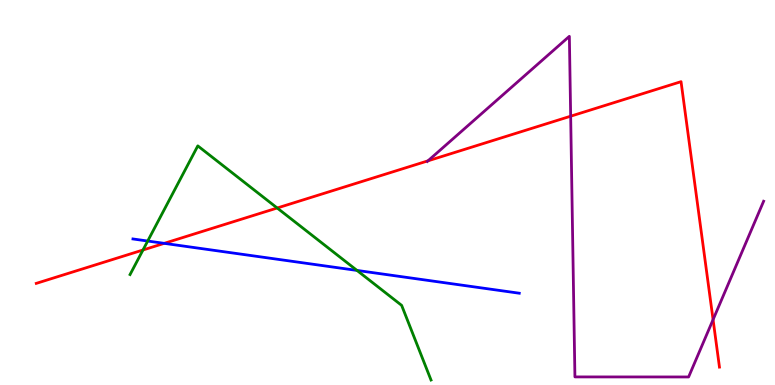[{'lines': ['blue', 'red'], 'intersections': [{'x': 2.12, 'y': 3.68}]}, {'lines': ['green', 'red'], 'intersections': [{'x': 1.84, 'y': 3.51}, {'x': 3.58, 'y': 4.6}]}, {'lines': ['purple', 'red'], 'intersections': [{'x': 5.52, 'y': 5.82}, {'x': 7.36, 'y': 6.98}, {'x': 9.2, 'y': 1.7}]}, {'lines': ['blue', 'green'], 'intersections': [{'x': 1.91, 'y': 3.74}, {'x': 4.61, 'y': 2.98}]}, {'lines': ['blue', 'purple'], 'intersections': []}, {'lines': ['green', 'purple'], 'intersections': []}]